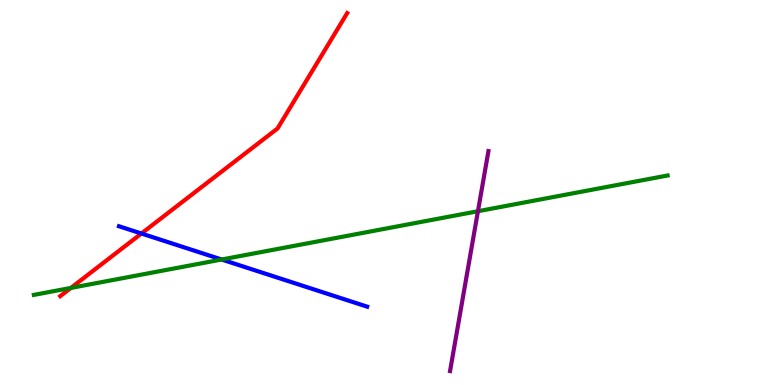[{'lines': ['blue', 'red'], 'intersections': [{'x': 1.82, 'y': 3.93}]}, {'lines': ['green', 'red'], 'intersections': [{'x': 0.915, 'y': 2.52}]}, {'lines': ['purple', 'red'], 'intersections': []}, {'lines': ['blue', 'green'], 'intersections': [{'x': 2.86, 'y': 3.26}]}, {'lines': ['blue', 'purple'], 'intersections': []}, {'lines': ['green', 'purple'], 'intersections': [{'x': 6.17, 'y': 4.51}]}]